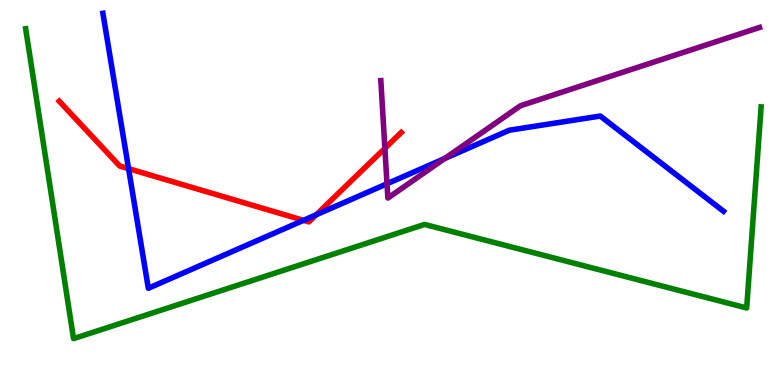[{'lines': ['blue', 'red'], 'intersections': [{'x': 1.66, 'y': 5.62}, {'x': 3.92, 'y': 4.28}, {'x': 4.08, 'y': 4.42}]}, {'lines': ['green', 'red'], 'intersections': []}, {'lines': ['purple', 'red'], 'intersections': [{'x': 4.97, 'y': 6.15}]}, {'lines': ['blue', 'green'], 'intersections': []}, {'lines': ['blue', 'purple'], 'intersections': [{'x': 4.99, 'y': 5.23}, {'x': 5.74, 'y': 5.88}]}, {'lines': ['green', 'purple'], 'intersections': []}]